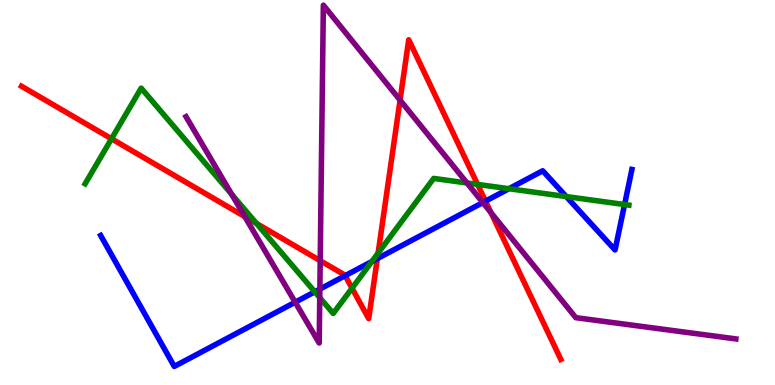[{'lines': ['blue', 'red'], 'intersections': [{'x': 4.45, 'y': 2.84}, {'x': 4.87, 'y': 3.28}, {'x': 6.26, 'y': 4.78}]}, {'lines': ['green', 'red'], 'intersections': [{'x': 1.44, 'y': 6.4}, {'x': 3.31, 'y': 4.2}, {'x': 4.54, 'y': 2.51}, {'x': 4.88, 'y': 3.43}, {'x': 6.16, 'y': 5.21}]}, {'lines': ['purple', 'red'], 'intersections': [{'x': 3.16, 'y': 4.37}, {'x': 4.13, 'y': 3.23}, {'x': 5.16, 'y': 7.4}, {'x': 6.34, 'y': 4.47}]}, {'lines': ['blue', 'green'], 'intersections': [{'x': 4.06, 'y': 2.42}, {'x': 4.8, 'y': 3.21}, {'x': 6.57, 'y': 5.1}, {'x': 7.31, 'y': 4.89}, {'x': 8.06, 'y': 4.69}]}, {'lines': ['blue', 'purple'], 'intersections': [{'x': 3.81, 'y': 2.15}, {'x': 4.13, 'y': 2.49}, {'x': 6.23, 'y': 4.74}]}, {'lines': ['green', 'purple'], 'intersections': [{'x': 2.99, 'y': 4.95}, {'x': 4.13, 'y': 2.27}, {'x': 6.03, 'y': 5.25}]}]